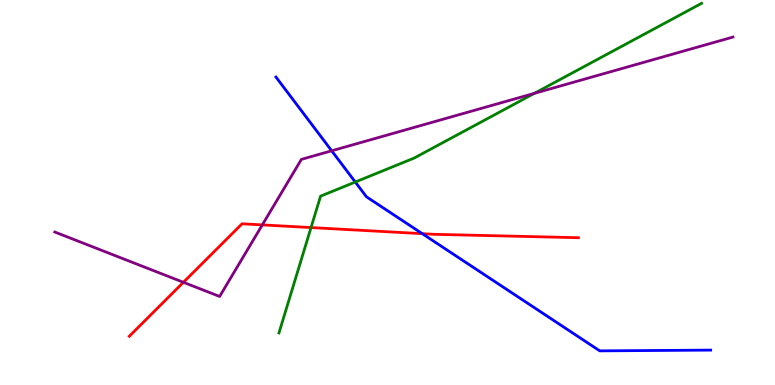[{'lines': ['blue', 'red'], 'intersections': [{'x': 5.45, 'y': 3.93}]}, {'lines': ['green', 'red'], 'intersections': [{'x': 4.01, 'y': 4.09}]}, {'lines': ['purple', 'red'], 'intersections': [{'x': 2.37, 'y': 2.67}, {'x': 3.38, 'y': 4.16}]}, {'lines': ['blue', 'green'], 'intersections': [{'x': 4.58, 'y': 5.27}]}, {'lines': ['blue', 'purple'], 'intersections': [{'x': 4.28, 'y': 6.08}]}, {'lines': ['green', 'purple'], 'intersections': [{'x': 6.9, 'y': 7.58}]}]